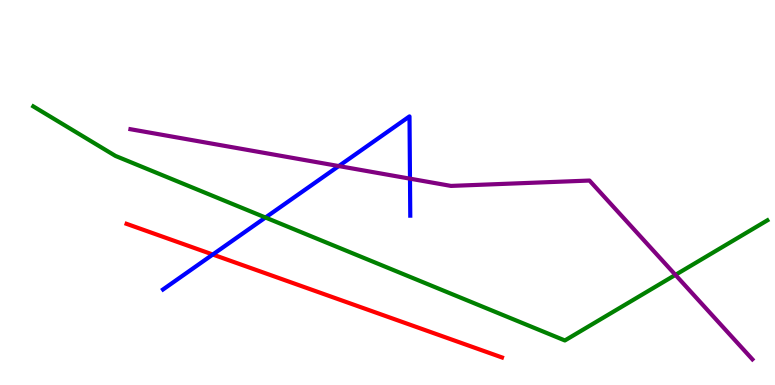[{'lines': ['blue', 'red'], 'intersections': [{'x': 2.75, 'y': 3.39}]}, {'lines': ['green', 'red'], 'intersections': []}, {'lines': ['purple', 'red'], 'intersections': []}, {'lines': ['blue', 'green'], 'intersections': [{'x': 3.43, 'y': 4.35}]}, {'lines': ['blue', 'purple'], 'intersections': [{'x': 4.37, 'y': 5.69}, {'x': 5.29, 'y': 5.36}]}, {'lines': ['green', 'purple'], 'intersections': [{'x': 8.72, 'y': 2.86}]}]